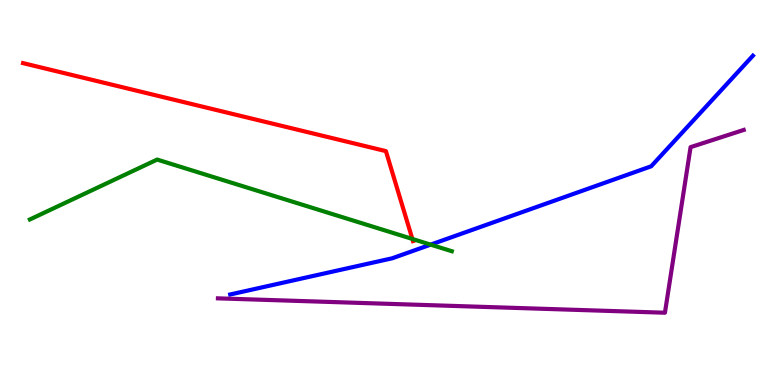[{'lines': ['blue', 'red'], 'intersections': []}, {'lines': ['green', 'red'], 'intersections': [{'x': 5.32, 'y': 3.79}]}, {'lines': ['purple', 'red'], 'intersections': []}, {'lines': ['blue', 'green'], 'intersections': [{'x': 5.56, 'y': 3.65}]}, {'lines': ['blue', 'purple'], 'intersections': []}, {'lines': ['green', 'purple'], 'intersections': []}]